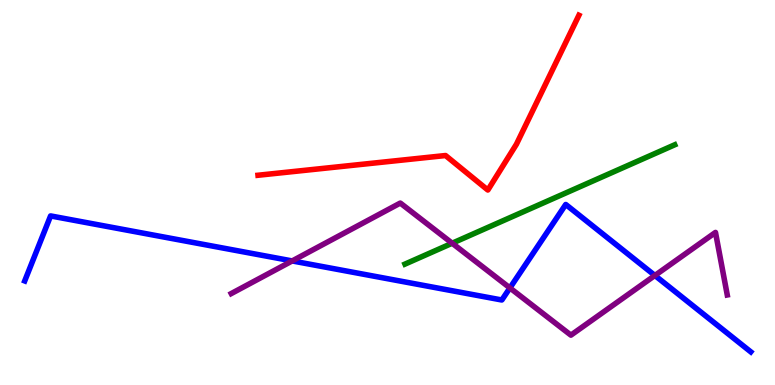[{'lines': ['blue', 'red'], 'intersections': []}, {'lines': ['green', 'red'], 'intersections': []}, {'lines': ['purple', 'red'], 'intersections': []}, {'lines': ['blue', 'green'], 'intersections': []}, {'lines': ['blue', 'purple'], 'intersections': [{'x': 3.77, 'y': 3.22}, {'x': 6.58, 'y': 2.52}, {'x': 8.45, 'y': 2.84}]}, {'lines': ['green', 'purple'], 'intersections': [{'x': 5.83, 'y': 3.68}]}]